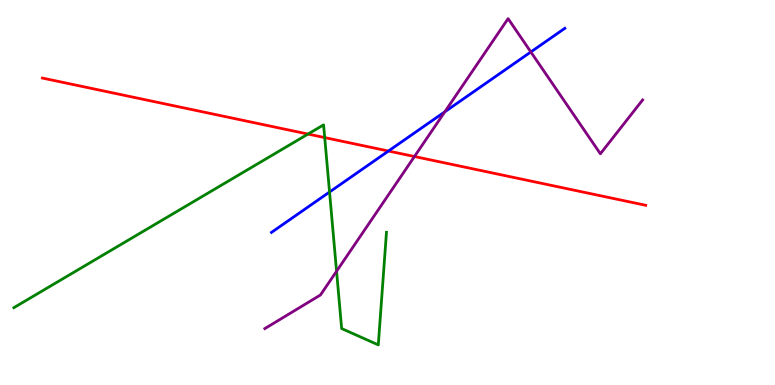[{'lines': ['blue', 'red'], 'intersections': [{'x': 5.01, 'y': 6.08}]}, {'lines': ['green', 'red'], 'intersections': [{'x': 3.97, 'y': 6.52}, {'x': 4.19, 'y': 6.43}]}, {'lines': ['purple', 'red'], 'intersections': [{'x': 5.35, 'y': 5.93}]}, {'lines': ['blue', 'green'], 'intersections': [{'x': 4.25, 'y': 5.01}]}, {'lines': ['blue', 'purple'], 'intersections': [{'x': 5.74, 'y': 7.1}, {'x': 6.85, 'y': 8.65}]}, {'lines': ['green', 'purple'], 'intersections': [{'x': 4.34, 'y': 2.95}]}]